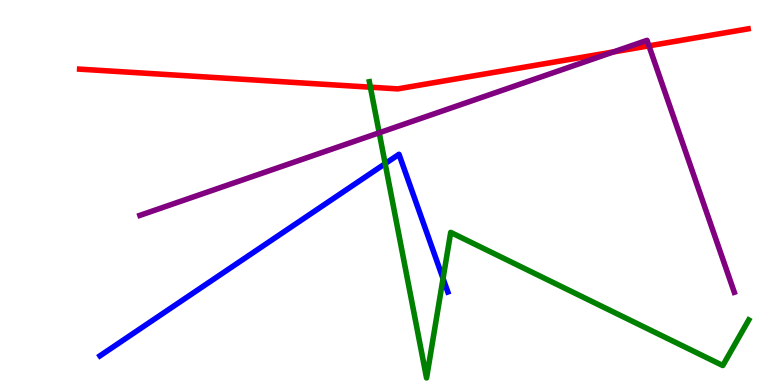[{'lines': ['blue', 'red'], 'intersections': []}, {'lines': ['green', 'red'], 'intersections': [{'x': 4.78, 'y': 7.74}]}, {'lines': ['purple', 'red'], 'intersections': [{'x': 7.92, 'y': 8.65}, {'x': 8.37, 'y': 8.81}]}, {'lines': ['blue', 'green'], 'intersections': [{'x': 4.97, 'y': 5.75}, {'x': 5.72, 'y': 2.77}]}, {'lines': ['blue', 'purple'], 'intersections': []}, {'lines': ['green', 'purple'], 'intersections': [{'x': 4.89, 'y': 6.55}]}]